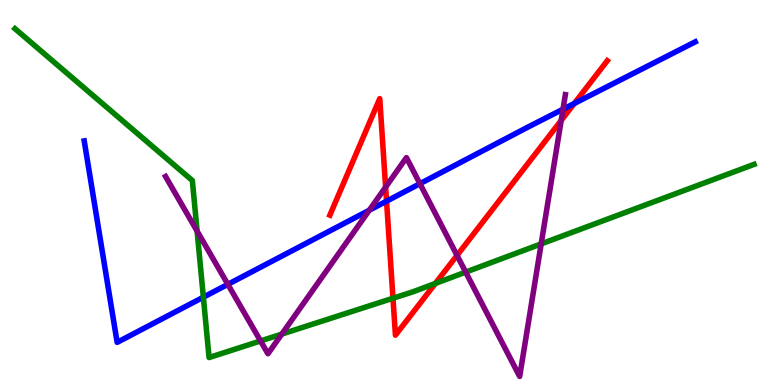[{'lines': ['blue', 'red'], 'intersections': [{'x': 4.99, 'y': 4.77}, {'x': 7.41, 'y': 7.31}]}, {'lines': ['green', 'red'], 'intersections': [{'x': 5.07, 'y': 2.25}, {'x': 5.62, 'y': 2.64}]}, {'lines': ['purple', 'red'], 'intersections': [{'x': 4.98, 'y': 5.14}, {'x': 5.9, 'y': 3.37}, {'x': 7.24, 'y': 6.87}]}, {'lines': ['blue', 'green'], 'intersections': [{'x': 2.62, 'y': 2.28}]}, {'lines': ['blue', 'purple'], 'intersections': [{'x': 2.94, 'y': 2.61}, {'x': 4.77, 'y': 4.54}, {'x': 5.42, 'y': 5.23}, {'x': 7.26, 'y': 7.16}]}, {'lines': ['green', 'purple'], 'intersections': [{'x': 2.54, 'y': 4.0}, {'x': 3.36, 'y': 1.14}, {'x': 3.64, 'y': 1.32}, {'x': 6.01, 'y': 2.93}, {'x': 6.98, 'y': 3.66}]}]